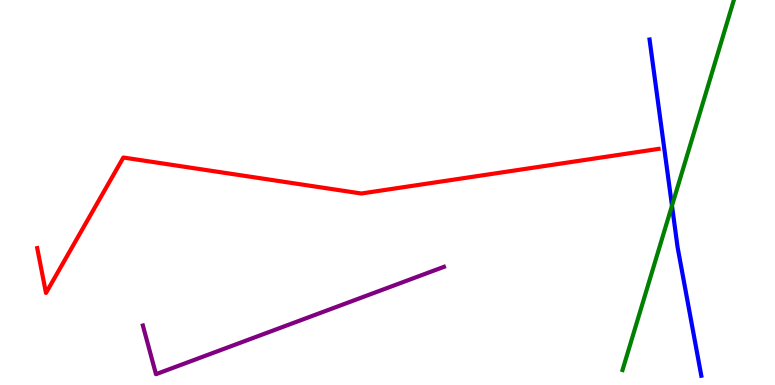[{'lines': ['blue', 'red'], 'intersections': []}, {'lines': ['green', 'red'], 'intersections': []}, {'lines': ['purple', 'red'], 'intersections': []}, {'lines': ['blue', 'green'], 'intersections': [{'x': 8.67, 'y': 4.66}]}, {'lines': ['blue', 'purple'], 'intersections': []}, {'lines': ['green', 'purple'], 'intersections': []}]